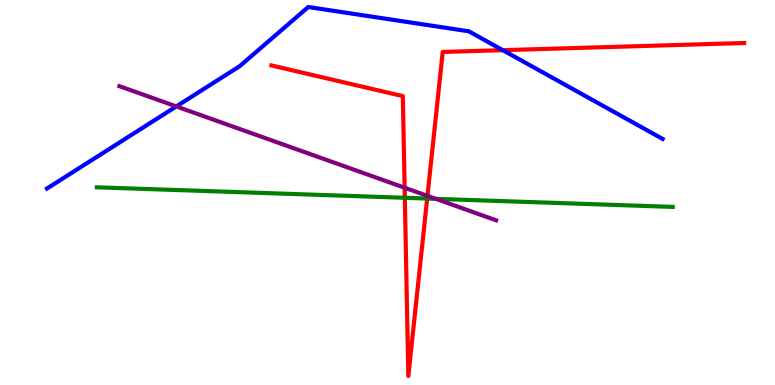[{'lines': ['blue', 'red'], 'intersections': [{'x': 6.49, 'y': 8.7}]}, {'lines': ['green', 'red'], 'intersections': [{'x': 5.22, 'y': 4.86}, {'x': 5.51, 'y': 4.84}]}, {'lines': ['purple', 'red'], 'intersections': [{'x': 5.22, 'y': 5.12}, {'x': 5.52, 'y': 4.91}]}, {'lines': ['blue', 'green'], 'intersections': []}, {'lines': ['blue', 'purple'], 'intersections': [{'x': 2.27, 'y': 7.24}]}, {'lines': ['green', 'purple'], 'intersections': [{'x': 5.62, 'y': 4.84}]}]